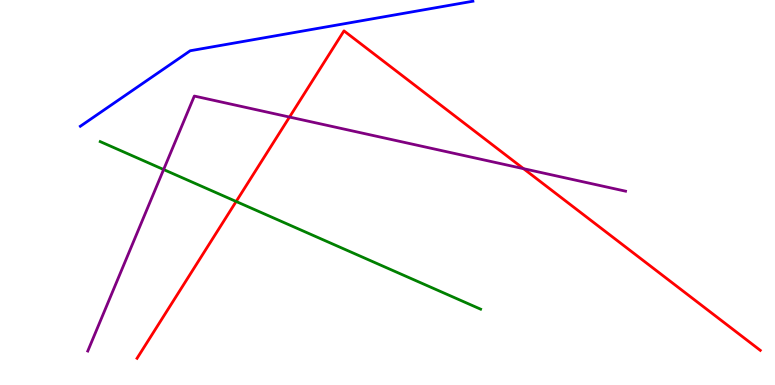[{'lines': ['blue', 'red'], 'intersections': []}, {'lines': ['green', 'red'], 'intersections': [{'x': 3.05, 'y': 4.77}]}, {'lines': ['purple', 'red'], 'intersections': [{'x': 3.74, 'y': 6.96}, {'x': 6.76, 'y': 5.62}]}, {'lines': ['blue', 'green'], 'intersections': []}, {'lines': ['blue', 'purple'], 'intersections': []}, {'lines': ['green', 'purple'], 'intersections': [{'x': 2.11, 'y': 5.6}]}]